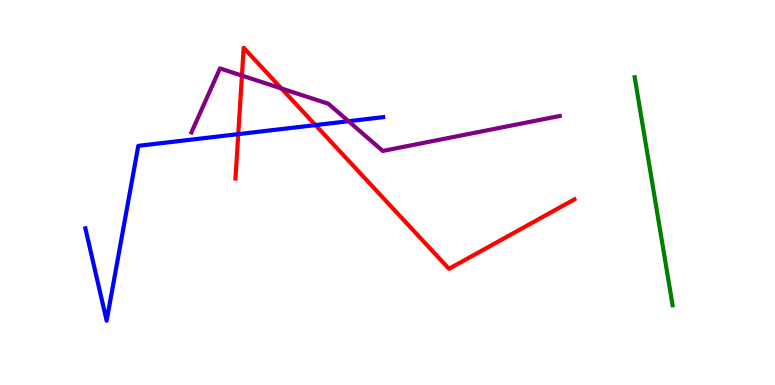[{'lines': ['blue', 'red'], 'intersections': [{'x': 3.07, 'y': 6.52}, {'x': 4.07, 'y': 6.75}]}, {'lines': ['green', 'red'], 'intersections': []}, {'lines': ['purple', 'red'], 'intersections': [{'x': 3.12, 'y': 8.04}, {'x': 3.63, 'y': 7.7}]}, {'lines': ['blue', 'green'], 'intersections': []}, {'lines': ['blue', 'purple'], 'intersections': [{'x': 4.5, 'y': 6.85}]}, {'lines': ['green', 'purple'], 'intersections': []}]